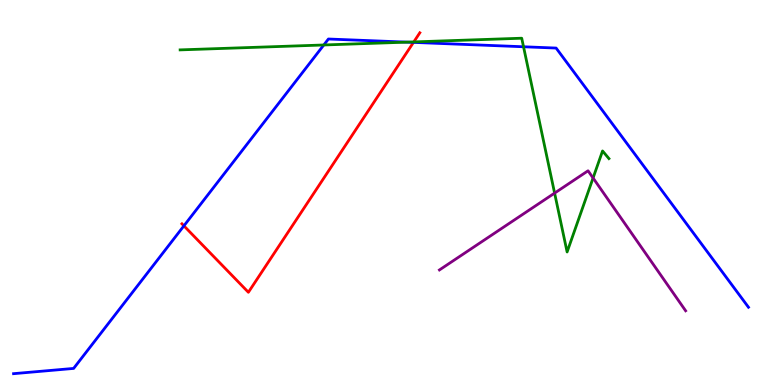[{'lines': ['blue', 'red'], 'intersections': [{'x': 2.37, 'y': 4.13}, {'x': 5.34, 'y': 8.9}]}, {'lines': ['green', 'red'], 'intersections': [{'x': 5.34, 'y': 8.91}]}, {'lines': ['purple', 'red'], 'intersections': []}, {'lines': ['blue', 'green'], 'intersections': [{'x': 4.18, 'y': 8.83}, {'x': 5.25, 'y': 8.91}, {'x': 6.76, 'y': 8.79}]}, {'lines': ['blue', 'purple'], 'intersections': []}, {'lines': ['green', 'purple'], 'intersections': [{'x': 7.16, 'y': 4.98}, {'x': 7.65, 'y': 5.38}]}]